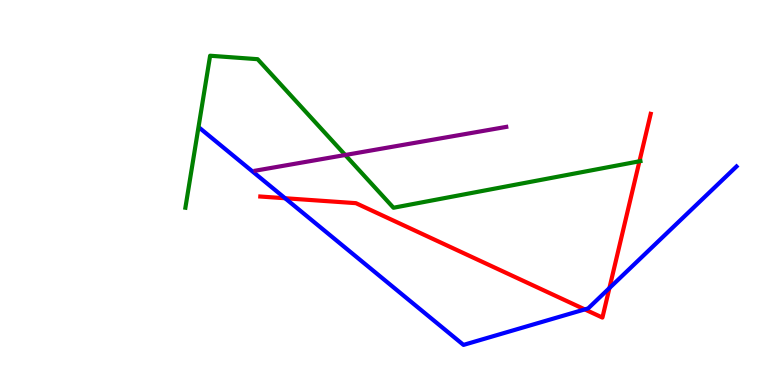[{'lines': ['blue', 'red'], 'intersections': [{'x': 3.68, 'y': 4.85}, {'x': 7.55, 'y': 1.96}, {'x': 7.86, 'y': 2.52}]}, {'lines': ['green', 'red'], 'intersections': [{'x': 8.25, 'y': 5.81}]}, {'lines': ['purple', 'red'], 'intersections': []}, {'lines': ['blue', 'green'], 'intersections': []}, {'lines': ['blue', 'purple'], 'intersections': []}, {'lines': ['green', 'purple'], 'intersections': [{'x': 4.45, 'y': 5.97}]}]